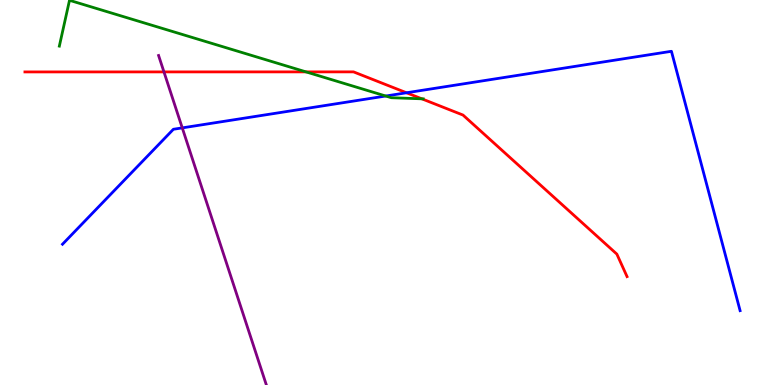[{'lines': ['blue', 'red'], 'intersections': [{'x': 5.25, 'y': 7.59}]}, {'lines': ['green', 'red'], 'intersections': [{'x': 3.95, 'y': 8.13}, {'x': 5.44, 'y': 7.43}]}, {'lines': ['purple', 'red'], 'intersections': [{'x': 2.12, 'y': 8.13}]}, {'lines': ['blue', 'green'], 'intersections': [{'x': 4.98, 'y': 7.51}]}, {'lines': ['blue', 'purple'], 'intersections': [{'x': 2.35, 'y': 6.68}]}, {'lines': ['green', 'purple'], 'intersections': []}]